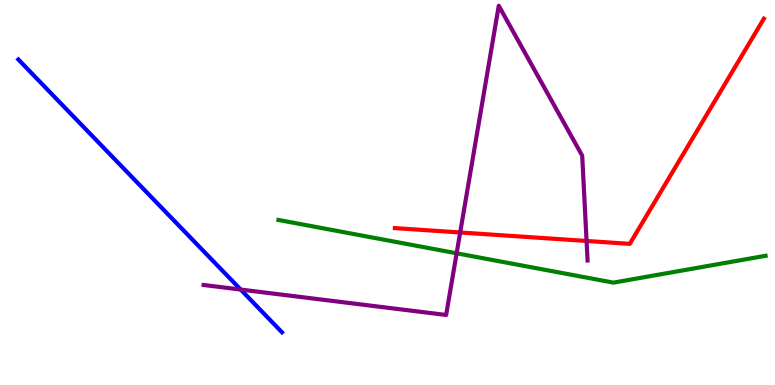[{'lines': ['blue', 'red'], 'intersections': []}, {'lines': ['green', 'red'], 'intersections': []}, {'lines': ['purple', 'red'], 'intersections': [{'x': 5.94, 'y': 3.96}, {'x': 7.57, 'y': 3.74}]}, {'lines': ['blue', 'green'], 'intersections': []}, {'lines': ['blue', 'purple'], 'intersections': [{'x': 3.11, 'y': 2.48}]}, {'lines': ['green', 'purple'], 'intersections': [{'x': 5.89, 'y': 3.42}]}]